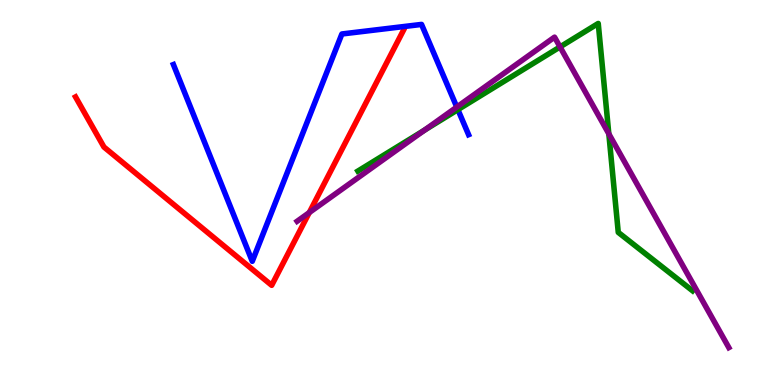[{'lines': ['blue', 'red'], 'intersections': []}, {'lines': ['green', 'red'], 'intersections': []}, {'lines': ['purple', 'red'], 'intersections': [{'x': 3.99, 'y': 4.48}]}, {'lines': ['blue', 'green'], 'intersections': [{'x': 5.91, 'y': 7.15}]}, {'lines': ['blue', 'purple'], 'intersections': [{'x': 5.89, 'y': 7.22}]}, {'lines': ['green', 'purple'], 'intersections': [{'x': 5.48, 'y': 6.62}, {'x': 7.23, 'y': 8.78}, {'x': 7.86, 'y': 6.52}]}]